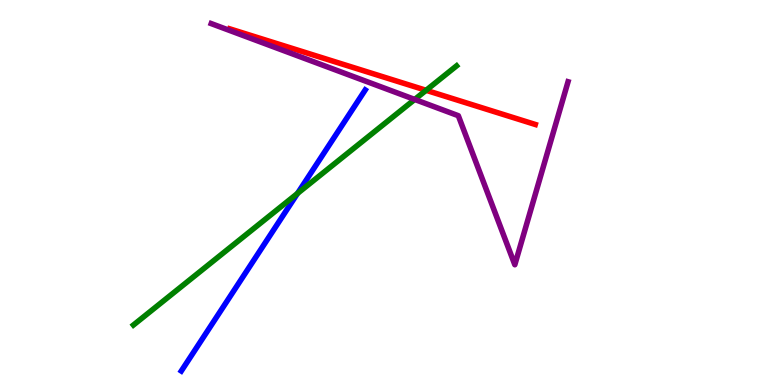[{'lines': ['blue', 'red'], 'intersections': []}, {'lines': ['green', 'red'], 'intersections': [{'x': 5.5, 'y': 7.65}]}, {'lines': ['purple', 'red'], 'intersections': []}, {'lines': ['blue', 'green'], 'intersections': [{'x': 3.84, 'y': 4.98}]}, {'lines': ['blue', 'purple'], 'intersections': []}, {'lines': ['green', 'purple'], 'intersections': [{'x': 5.35, 'y': 7.42}]}]